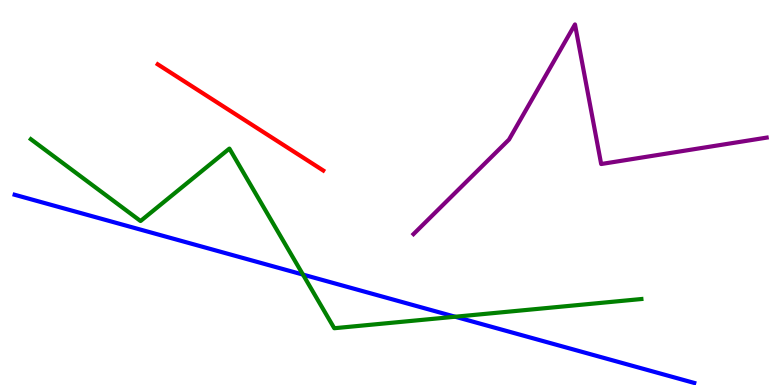[{'lines': ['blue', 'red'], 'intersections': []}, {'lines': ['green', 'red'], 'intersections': []}, {'lines': ['purple', 'red'], 'intersections': []}, {'lines': ['blue', 'green'], 'intersections': [{'x': 3.91, 'y': 2.87}, {'x': 5.87, 'y': 1.77}]}, {'lines': ['blue', 'purple'], 'intersections': []}, {'lines': ['green', 'purple'], 'intersections': []}]